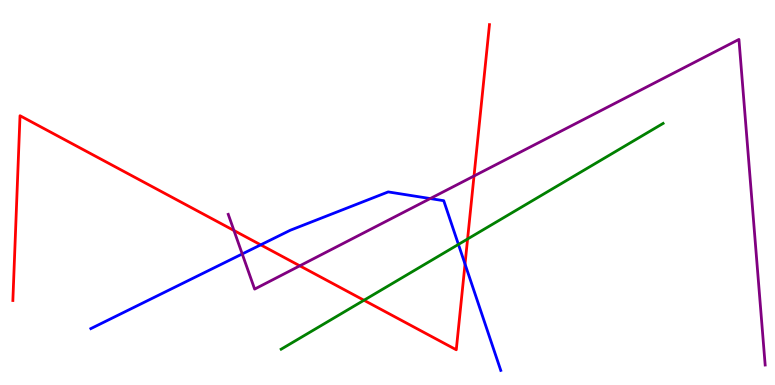[{'lines': ['blue', 'red'], 'intersections': [{'x': 3.36, 'y': 3.64}, {'x': 6.0, 'y': 3.14}]}, {'lines': ['green', 'red'], 'intersections': [{'x': 4.7, 'y': 2.2}, {'x': 6.03, 'y': 3.79}]}, {'lines': ['purple', 'red'], 'intersections': [{'x': 3.02, 'y': 4.01}, {'x': 3.87, 'y': 3.1}, {'x': 6.12, 'y': 5.43}]}, {'lines': ['blue', 'green'], 'intersections': [{'x': 5.92, 'y': 3.65}]}, {'lines': ['blue', 'purple'], 'intersections': [{'x': 3.13, 'y': 3.4}, {'x': 5.55, 'y': 4.84}]}, {'lines': ['green', 'purple'], 'intersections': []}]